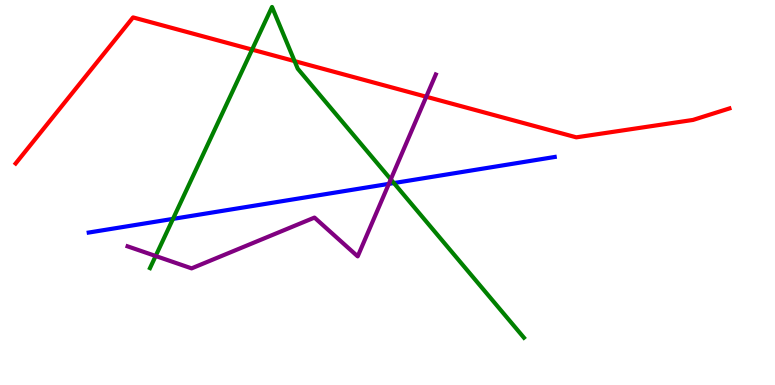[{'lines': ['blue', 'red'], 'intersections': []}, {'lines': ['green', 'red'], 'intersections': [{'x': 3.25, 'y': 8.71}, {'x': 3.8, 'y': 8.41}]}, {'lines': ['purple', 'red'], 'intersections': [{'x': 5.5, 'y': 7.49}]}, {'lines': ['blue', 'green'], 'intersections': [{'x': 2.23, 'y': 4.31}, {'x': 5.08, 'y': 5.25}]}, {'lines': ['blue', 'purple'], 'intersections': [{'x': 5.02, 'y': 5.22}]}, {'lines': ['green', 'purple'], 'intersections': [{'x': 2.01, 'y': 3.35}, {'x': 5.04, 'y': 5.34}]}]